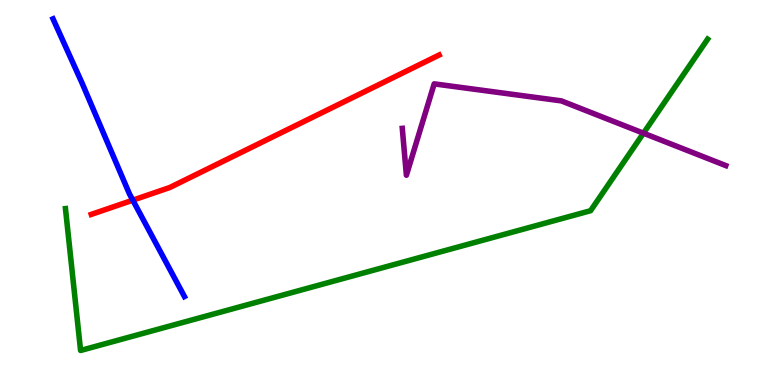[{'lines': ['blue', 'red'], 'intersections': [{'x': 1.71, 'y': 4.8}]}, {'lines': ['green', 'red'], 'intersections': []}, {'lines': ['purple', 'red'], 'intersections': []}, {'lines': ['blue', 'green'], 'intersections': []}, {'lines': ['blue', 'purple'], 'intersections': []}, {'lines': ['green', 'purple'], 'intersections': [{'x': 8.3, 'y': 6.54}]}]